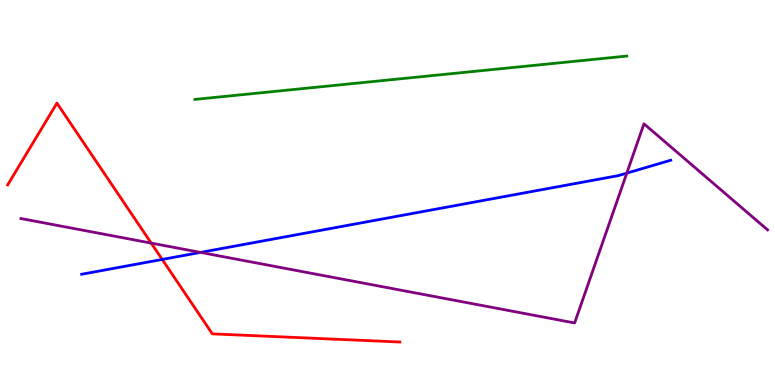[{'lines': ['blue', 'red'], 'intersections': [{'x': 2.09, 'y': 3.26}]}, {'lines': ['green', 'red'], 'intersections': []}, {'lines': ['purple', 'red'], 'intersections': [{'x': 1.95, 'y': 3.69}]}, {'lines': ['blue', 'green'], 'intersections': []}, {'lines': ['blue', 'purple'], 'intersections': [{'x': 2.59, 'y': 3.44}, {'x': 8.09, 'y': 5.5}]}, {'lines': ['green', 'purple'], 'intersections': []}]